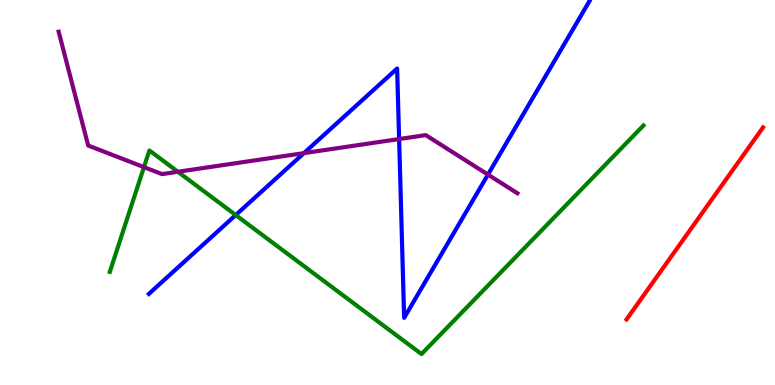[{'lines': ['blue', 'red'], 'intersections': []}, {'lines': ['green', 'red'], 'intersections': []}, {'lines': ['purple', 'red'], 'intersections': []}, {'lines': ['blue', 'green'], 'intersections': [{'x': 3.04, 'y': 4.41}]}, {'lines': ['blue', 'purple'], 'intersections': [{'x': 3.92, 'y': 6.02}, {'x': 5.15, 'y': 6.39}, {'x': 6.3, 'y': 5.47}]}, {'lines': ['green', 'purple'], 'intersections': [{'x': 1.86, 'y': 5.66}, {'x': 2.3, 'y': 5.54}]}]